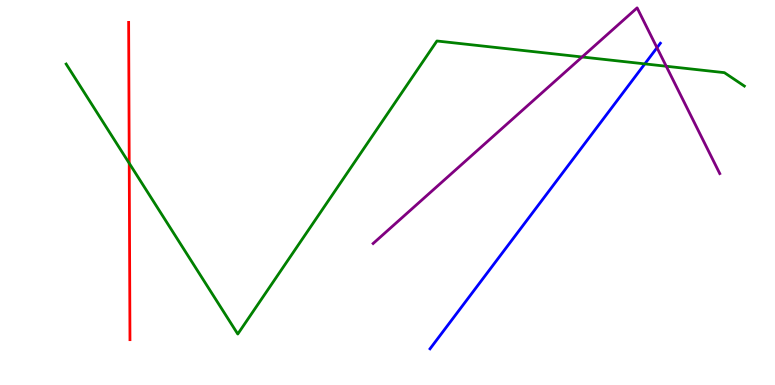[{'lines': ['blue', 'red'], 'intersections': []}, {'lines': ['green', 'red'], 'intersections': [{'x': 1.67, 'y': 5.76}]}, {'lines': ['purple', 'red'], 'intersections': []}, {'lines': ['blue', 'green'], 'intersections': [{'x': 8.32, 'y': 8.34}]}, {'lines': ['blue', 'purple'], 'intersections': [{'x': 8.48, 'y': 8.76}]}, {'lines': ['green', 'purple'], 'intersections': [{'x': 7.51, 'y': 8.52}, {'x': 8.6, 'y': 8.28}]}]